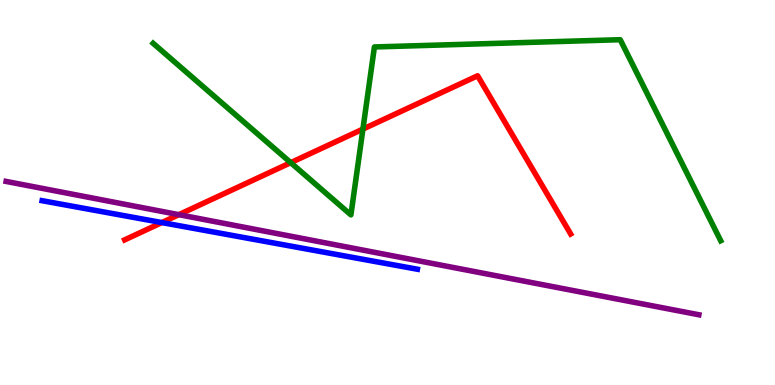[{'lines': ['blue', 'red'], 'intersections': [{'x': 2.09, 'y': 4.22}]}, {'lines': ['green', 'red'], 'intersections': [{'x': 3.75, 'y': 5.78}, {'x': 4.68, 'y': 6.65}]}, {'lines': ['purple', 'red'], 'intersections': [{'x': 2.31, 'y': 4.42}]}, {'lines': ['blue', 'green'], 'intersections': []}, {'lines': ['blue', 'purple'], 'intersections': []}, {'lines': ['green', 'purple'], 'intersections': []}]